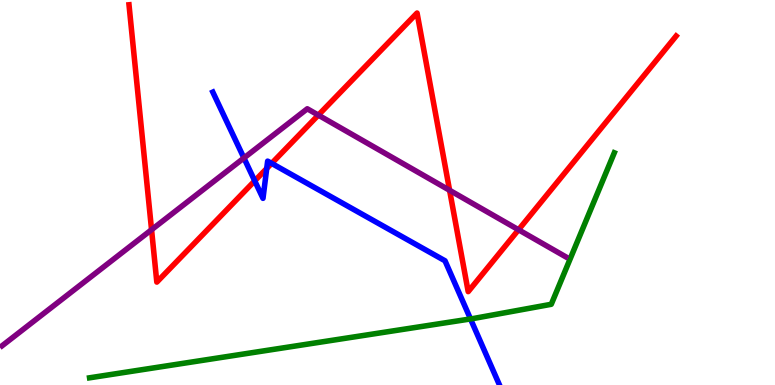[{'lines': ['blue', 'red'], 'intersections': [{'x': 3.29, 'y': 5.3}, {'x': 3.44, 'y': 5.62}, {'x': 3.51, 'y': 5.76}]}, {'lines': ['green', 'red'], 'intersections': []}, {'lines': ['purple', 'red'], 'intersections': [{'x': 1.96, 'y': 4.03}, {'x': 4.11, 'y': 7.01}, {'x': 5.8, 'y': 5.06}, {'x': 6.69, 'y': 4.03}]}, {'lines': ['blue', 'green'], 'intersections': [{'x': 6.07, 'y': 1.72}]}, {'lines': ['blue', 'purple'], 'intersections': [{'x': 3.15, 'y': 5.9}]}, {'lines': ['green', 'purple'], 'intersections': []}]